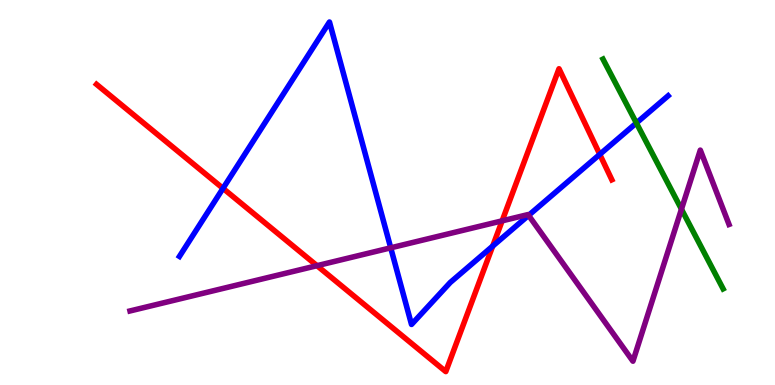[{'lines': ['blue', 'red'], 'intersections': [{'x': 2.88, 'y': 5.11}, {'x': 6.36, 'y': 3.61}, {'x': 7.74, 'y': 5.99}]}, {'lines': ['green', 'red'], 'intersections': []}, {'lines': ['purple', 'red'], 'intersections': [{'x': 4.09, 'y': 3.1}, {'x': 6.48, 'y': 4.26}]}, {'lines': ['blue', 'green'], 'intersections': [{'x': 8.21, 'y': 6.81}]}, {'lines': ['blue', 'purple'], 'intersections': [{'x': 5.04, 'y': 3.56}, {'x': 6.82, 'y': 4.41}]}, {'lines': ['green', 'purple'], 'intersections': [{'x': 8.79, 'y': 4.57}]}]